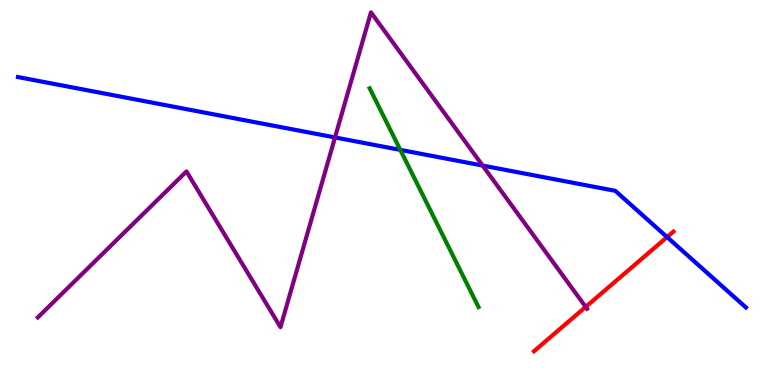[{'lines': ['blue', 'red'], 'intersections': [{'x': 8.61, 'y': 3.84}]}, {'lines': ['green', 'red'], 'intersections': []}, {'lines': ['purple', 'red'], 'intersections': [{'x': 7.56, 'y': 2.03}]}, {'lines': ['blue', 'green'], 'intersections': [{'x': 5.17, 'y': 6.11}]}, {'lines': ['blue', 'purple'], 'intersections': [{'x': 4.32, 'y': 6.43}, {'x': 6.23, 'y': 5.7}]}, {'lines': ['green', 'purple'], 'intersections': []}]